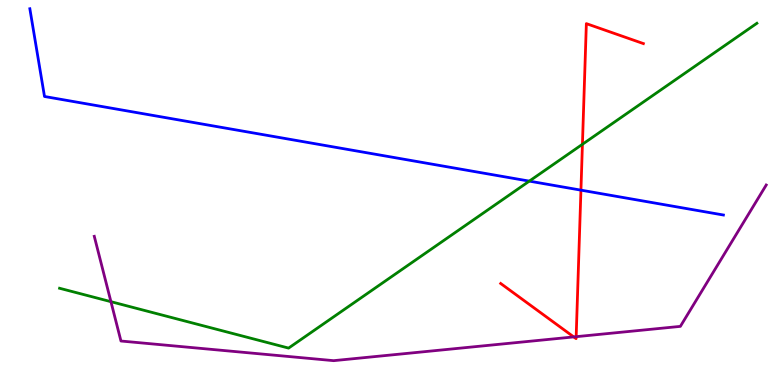[{'lines': ['blue', 'red'], 'intersections': [{'x': 7.5, 'y': 5.06}]}, {'lines': ['green', 'red'], 'intersections': [{'x': 7.52, 'y': 6.25}]}, {'lines': ['purple', 'red'], 'intersections': [{'x': 7.4, 'y': 1.25}, {'x': 7.43, 'y': 1.26}]}, {'lines': ['blue', 'green'], 'intersections': [{'x': 6.83, 'y': 5.3}]}, {'lines': ['blue', 'purple'], 'intersections': []}, {'lines': ['green', 'purple'], 'intersections': [{'x': 1.43, 'y': 2.16}]}]